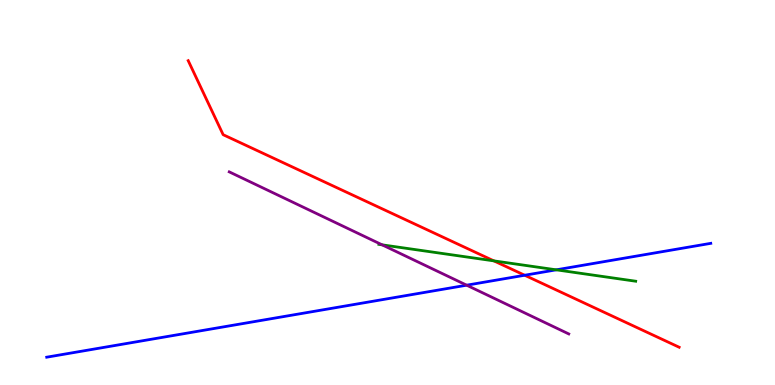[{'lines': ['blue', 'red'], 'intersections': [{'x': 6.77, 'y': 2.85}]}, {'lines': ['green', 'red'], 'intersections': [{'x': 6.37, 'y': 3.22}]}, {'lines': ['purple', 'red'], 'intersections': []}, {'lines': ['blue', 'green'], 'intersections': [{'x': 7.18, 'y': 2.99}]}, {'lines': ['blue', 'purple'], 'intersections': [{'x': 6.02, 'y': 2.59}]}, {'lines': ['green', 'purple'], 'intersections': [{'x': 4.93, 'y': 3.64}]}]